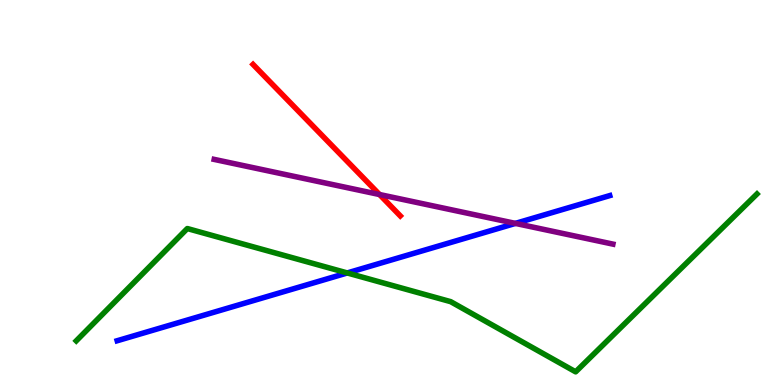[{'lines': ['blue', 'red'], 'intersections': []}, {'lines': ['green', 'red'], 'intersections': []}, {'lines': ['purple', 'red'], 'intersections': [{'x': 4.9, 'y': 4.95}]}, {'lines': ['blue', 'green'], 'intersections': [{'x': 4.48, 'y': 2.91}]}, {'lines': ['blue', 'purple'], 'intersections': [{'x': 6.65, 'y': 4.2}]}, {'lines': ['green', 'purple'], 'intersections': []}]